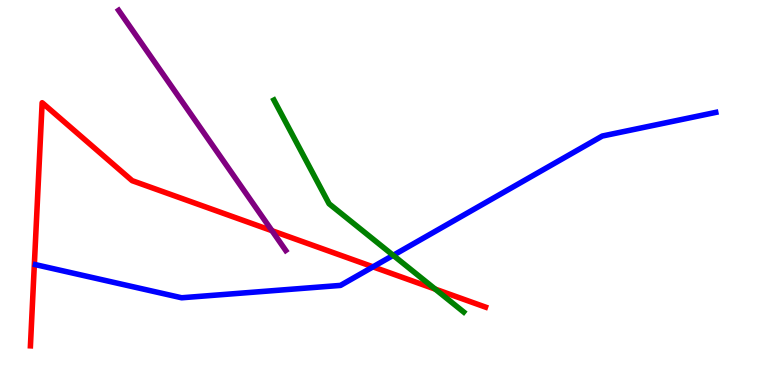[{'lines': ['blue', 'red'], 'intersections': [{'x': 4.81, 'y': 3.07}]}, {'lines': ['green', 'red'], 'intersections': [{'x': 5.62, 'y': 2.49}]}, {'lines': ['purple', 'red'], 'intersections': [{'x': 3.51, 'y': 4.01}]}, {'lines': ['blue', 'green'], 'intersections': [{'x': 5.07, 'y': 3.37}]}, {'lines': ['blue', 'purple'], 'intersections': []}, {'lines': ['green', 'purple'], 'intersections': []}]